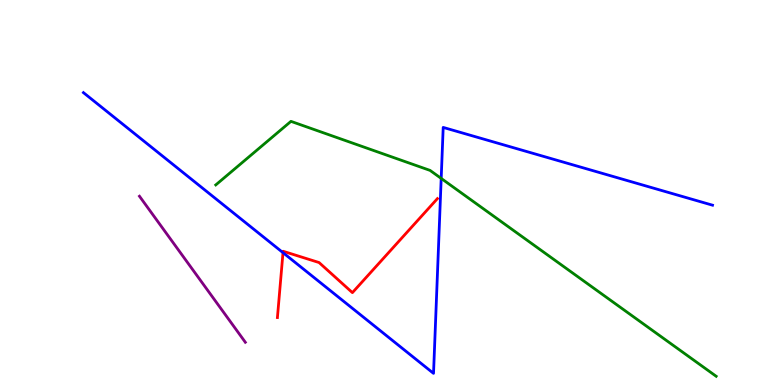[{'lines': ['blue', 'red'], 'intersections': [{'x': 3.65, 'y': 3.44}]}, {'lines': ['green', 'red'], 'intersections': []}, {'lines': ['purple', 'red'], 'intersections': []}, {'lines': ['blue', 'green'], 'intersections': [{'x': 5.69, 'y': 5.37}]}, {'lines': ['blue', 'purple'], 'intersections': []}, {'lines': ['green', 'purple'], 'intersections': []}]